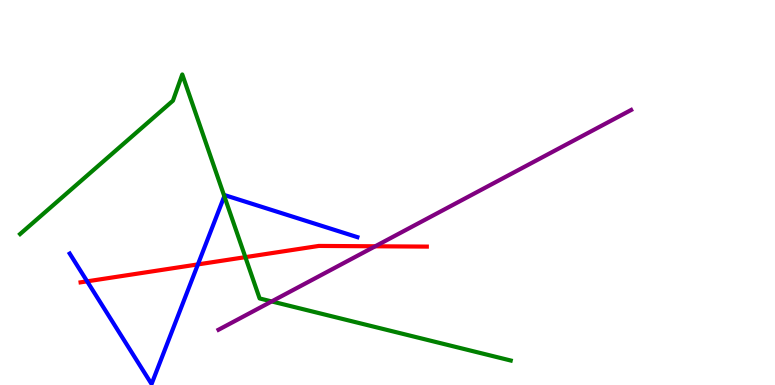[{'lines': ['blue', 'red'], 'intersections': [{'x': 1.12, 'y': 2.69}, {'x': 2.55, 'y': 3.13}]}, {'lines': ['green', 'red'], 'intersections': [{'x': 3.17, 'y': 3.32}]}, {'lines': ['purple', 'red'], 'intersections': [{'x': 4.84, 'y': 3.6}]}, {'lines': ['blue', 'green'], 'intersections': [{'x': 2.89, 'y': 4.9}]}, {'lines': ['blue', 'purple'], 'intersections': []}, {'lines': ['green', 'purple'], 'intersections': [{'x': 3.51, 'y': 2.17}]}]